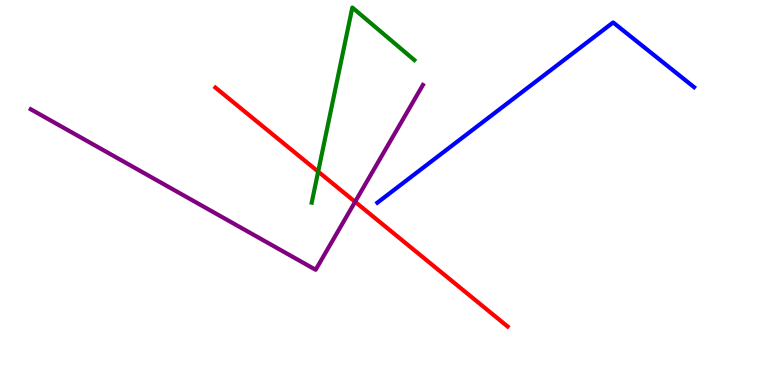[{'lines': ['blue', 'red'], 'intersections': []}, {'lines': ['green', 'red'], 'intersections': [{'x': 4.11, 'y': 5.54}]}, {'lines': ['purple', 'red'], 'intersections': [{'x': 4.58, 'y': 4.76}]}, {'lines': ['blue', 'green'], 'intersections': []}, {'lines': ['blue', 'purple'], 'intersections': []}, {'lines': ['green', 'purple'], 'intersections': []}]